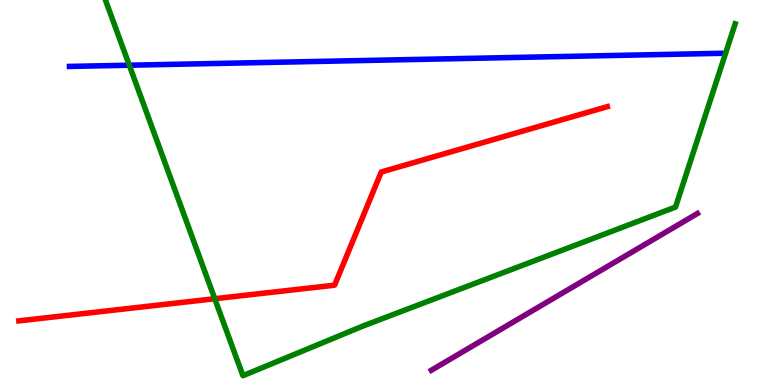[{'lines': ['blue', 'red'], 'intersections': []}, {'lines': ['green', 'red'], 'intersections': [{'x': 2.77, 'y': 2.24}]}, {'lines': ['purple', 'red'], 'intersections': []}, {'lines': ['blue', 'green'], 'intersections': [{'x': 1.67, 'y': 8.31}]}, {'lines': ['blue', 'purple'], 'intersections': []}, {'lines': ['green', 'purple'], 'intersections': []}]